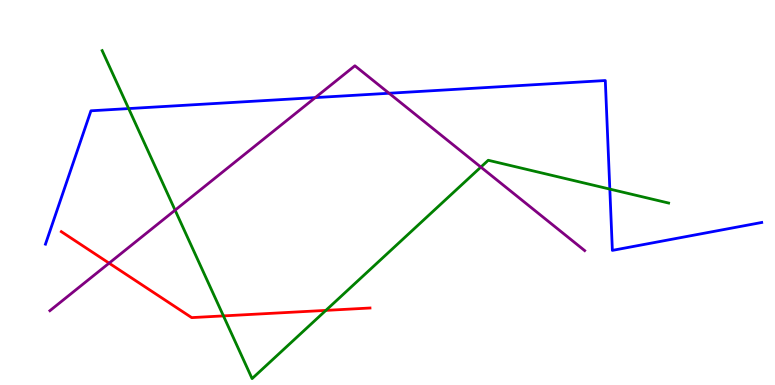[{'lines': ['blue', 'red'], 'intersections': []}, {'lines': ['green', 'red'], 'intersections': [{'x': 2.88, 'y': 1.79}, {'x': 4.2, 'y': 1.94}]}, {'lines': ['purple', 'red'], 'intersections': [{'x': 1.41, 'y': 3.16}]}, {'lines': ['blue', 'green'], 'intersections': [{'x': 1.66, 'y': 7.18}, {'x': 7.87, 'y': 5.09}]}, {'lines': ['blue', 'purple'], 'intersections': [{'x': 4.07, 'y': 7.47}, {'x': 5.02, 'y': 7.58}]}, {'lines': ['green', 'purple'], 'intersections': [{'x': 2.26, 'y': 4.54}, {'x': 6.2, 'y': 5.66}]}]